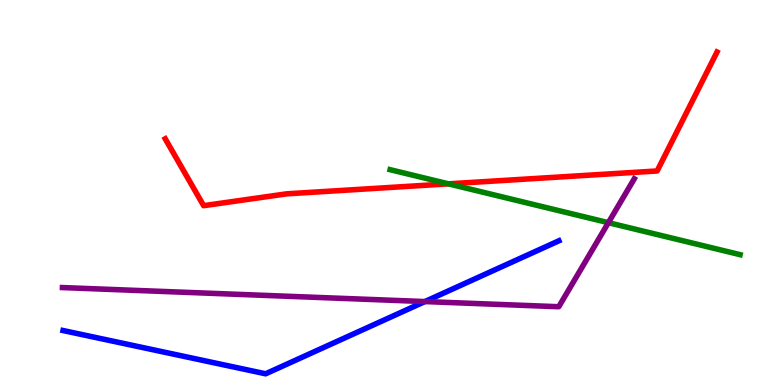[{'lines': ['blue', 'red'], 'intersections': []}, {'lines': ['green', 'red'], 'intersections': [{'x': 5.79, 'y': 5.22}]}, {'lines': ['purple', 'red'], 'intersections': []}, {'lines': ['blue', 'green'], 'intersections': []}, {'lines': ['blue', 'purple'], 'intersections': [{'x': 5.48, 'y': 2.17}]}, {'lines': ['green', 'purple'], 'intersections': [{'x': 7.85, 'y': 4.22}]}]